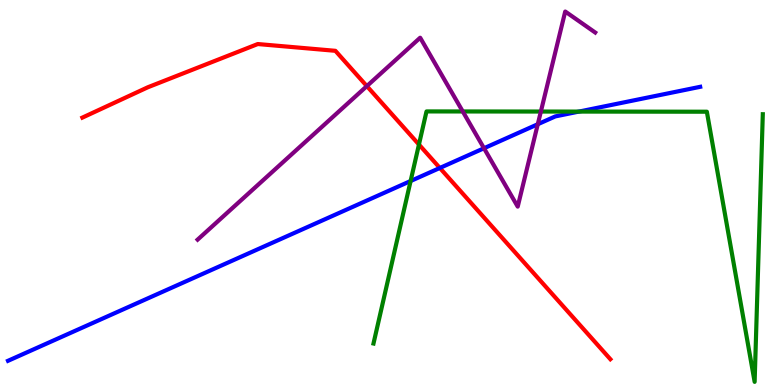[{'lines': ['blue', 'red'], 'intersections': [{'x': 5.68, 'y': 5.64}]}, {'lines': ['green', 'red'], 'intersections': [{'x': 5.41, 'y': 6.25}]}, {'lines': ['purple', 'red'], 'intersections': [{'x': 4.73, 'y': 7.76}]}, {'lines': ['blue', 'green'], 'intersections': [{'x': 5.3, 'y': 5.3}, {'x': 7.47, 'y': 7.1}]}, {'lines': ['blue', 'purple'], 'intersections': [{'x': 6.25, 'y': 6.15}, {'x': 6.94, 'y': 6.77}]}, {'lines': ['green', 'purple'], 'intersections': [{'x': 5.97, 'y': 7.1}, {'x': 6.98, 'y': 7.1}]}]